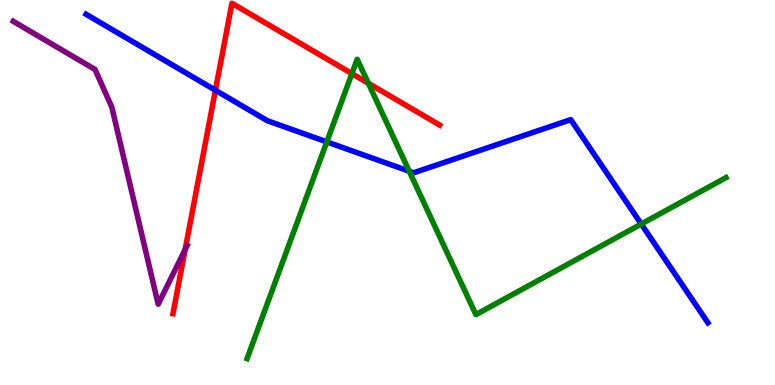[{'lines': ['blue', 'red'], 'intersections': [{'x': 2.78, 'y': 7.66}]}, {'lines': ['green', 'red'], 'intersections': [{'x': 4.54, 'y': 8.09}, {'x': 4.75, 'y': 7.84}]}, {'lines': ['purple', 'red'], 'intersections': [{'x': 2.39, 'y': 3.52}]}, {'lines': ['blue', 'green'], 'intersections': [{'x': 4.22, 'y': 6.31}, {'x': 5.28, 'y': 5.55}, {'x': 8.27, 'y': 4.18}]}, {'lines': ['blue', 'purple'], 'intersections': []}, {'lines': ['green', 'purple'], 'intersections': []}]